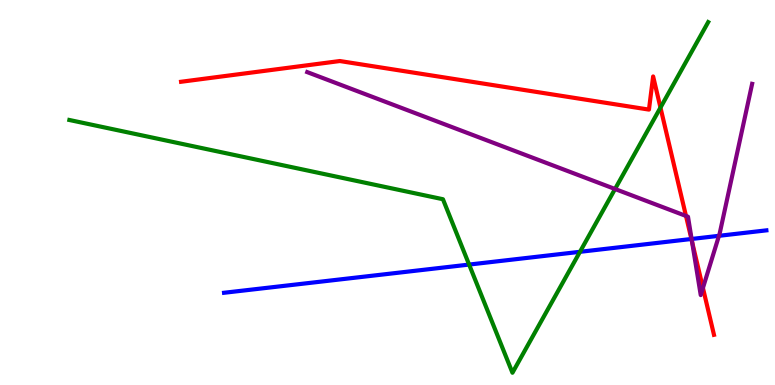[{'lines': ['blue', 'red'], 'intersections': [{'x': 8.92, 'y': 3.79}]}, {'lines': ['green', 'red'], 'intersections': [{'x': 8.52, 'y': 7.21}]}, {'lines': ['purple', 'red'], 'intersections': [{'x': 8.85, 'y': 4.39}, {'x': 8.93, 'y': 3.72}, {'x': 9.07, 'y': 2.52}]}, {'lines': ['blue', 'green'], 'intersections': [{'x': 6.05, 'y': 3.13}, {'x': 7.48, 'y': 3.46}]}, {'lines': ['blue', 'purple'], 'intersections': [{'x': 8.92, 'y': 3.79}, {'x': 9.28, 'y': 3.87}]}, {'lines': ['green', 'purple'], 'intersections': [{'x': 7.94, 'y': 5.09}]}]